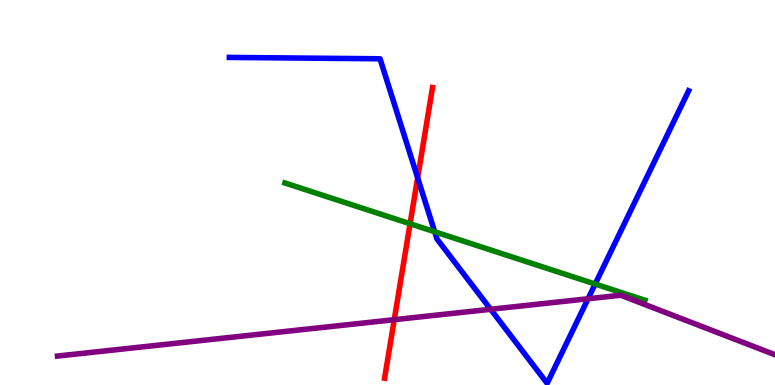[{'lines': ['blue', 'red'], 'intersections': [{'x': 5.39, 'y': 5.38}]}, {'lines': ['green', 'red'], 'intersections': [{'x': 5.29, 'y': 4.19}]}, {'lines': ['purple', 'red'], 'intersections': [{'x': 5.09, 'y': 1.7}]}, {'lines': ['blue', 'green'], 'intersections': [{'x': 5.61, 'y': 3.98}, {'x': 7.68, 'y': 2.62}]}, {'lines': ['blue', 'purple'], 'intersections': [{'x': 6.33, 'y': 1.97}, {'x': 7.59, 'y': 2.24}]}, {'lines': ['green', 'purple'], 'intersections': []}]